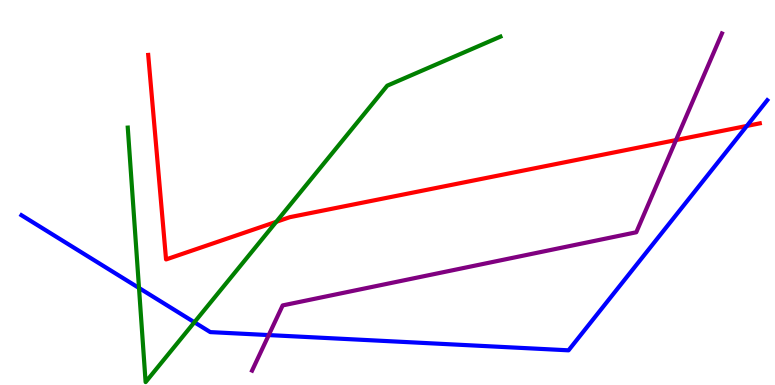[{'lines': ['blue', 'red'], 'intersections': [{'x': 9.64, 'y': 6.73}]}, {'lines': ['green', 'red'], 'intersections': [{'x': 3.56, 'y': 4.24}]}, {'lines': ['purple', 'red'], 'intersections': [{'x': 8.72, 'y': 6.36}]}, {'lines': ['blue', 'green'], 'intersections': [{'x': 1.79, 'y': 2.52}, {'x': 2.51, 'y': 1.63}]}, {'lines': ['blue', 'purple'], 'intersections': [{'x': 3.47, 'y': 1.3}]}, {'lines': ['green', 'purple'], 'intersections': []}]